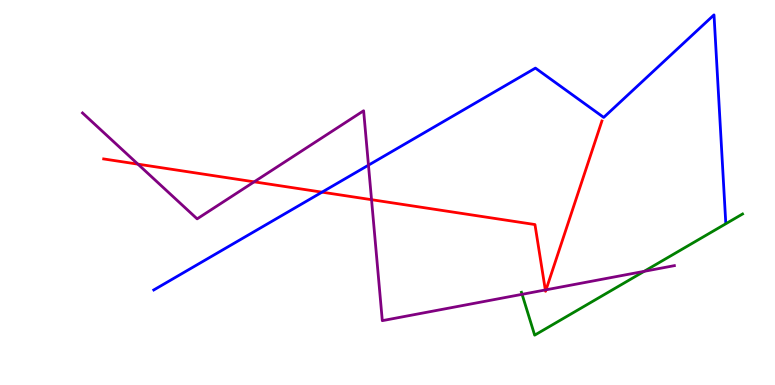[{'lines': ['blue', 'red'], 'intersections': [{'x': 4.16, 'y': 5.01}]}, {'lines': ['green', 'red'], 'intersections': []}, {'lines': ['purple', 'red'], 'intersections': [{'x': 1.78, 'y': 5.74}, {'x': 3.28, 'y': 5.28}, {'x': 4.79, 'y': 4.81}, {'x': 7.04, 'y': 2.47}, {'x': 7.05, 'y': 2.47}]}, {'lines': ['blue', 'green'], 'intersections': []}, {'lines': ['blue', 'purple'], 'intersections': [{'x': 4.75, 'y': 5.71}]}, {'lines': ['green', 'purple'], 'intersections': [{'x': 6.74, 'y': 2.36}, {'x': 8.31, 'y': 2.95}]}]